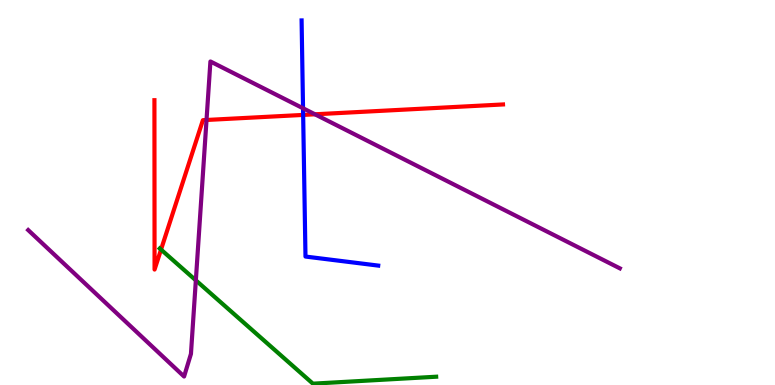[{'lines': ['blue', 'red'], 'intersections': [{'x': 3.91, 'y': 7.02}]}, {'lines': ['green', 'red'], 'intersections': [{'x': 2.08, 'y': 3.52}]}, {'lines': ['purple', 'red'], 'intersections': [{'x': 2.66, 'y': 6.88}, {'x': 4.06, 'y': 7.03}]}, {'lines': ['blue', 'green'], 'intersections': []}, {'lines': ['blue', 'purple'], 'intersections': [{'x': 3.91, 'y': 7.19}]}, {'lines': ['green', 'purple'], 'intersections': [{'x': 2.53, 'y': 2.72}]}]